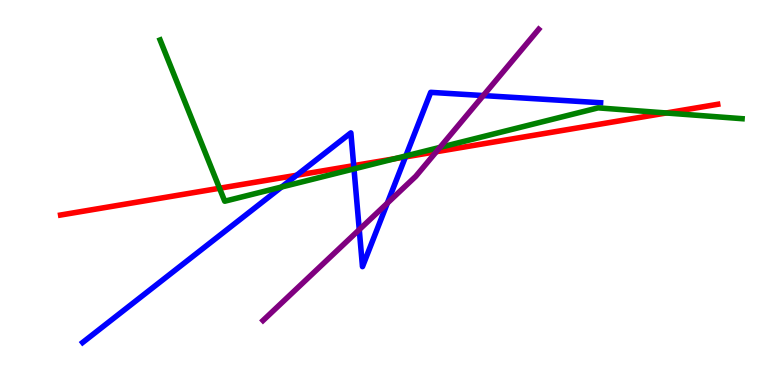[{'lines': ['blue', 'red'], 'intersections': [{'x': 3.83, 'y': 5.45}, {'x': 4.56, 'y': 5.7}, {'x': 5.23, 'y': 5.92}]}, {'lines': ['green', 'red'], 'intersections': [{'x': 2.83, 'y': 5.11}, {'x': 5.09, 'y': 5.88}, {'x': 8.6, 'y': 7.07}]}, {'lines': ['purple', 'red'], 'intersections': [{'x': 5.63, 'y': 6.06}]}, {'lines': ['blue', 'green'], 'intersections': [{'x': 3.63, 'y': 5.14}, {'x': 4.57, 'y': 5.61}, {'x': 5.24, 'y': 5.95}]}, {'lines': ['blue', 'purple'], 'intersections': [{'x': 4.64, 'y': 4.03}, {'x': 5.0, 'y': 4.72}, {'x': 6.24, 'y': 7.52}]}, {'lines': ['green', 'purple'], 'intersections': [{'x': 5.68, 'y': 6.17}]}]